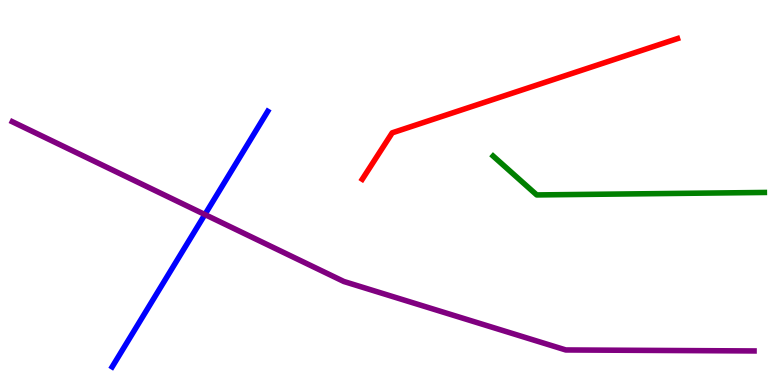[{'lines': ['blue', 'red'], 'intersections': []}, {'lines': ['green', 'red'], 'intersections': []}, {'lines': ['purple', 'red'], 'intersections': []}, {'lines': ['blue', 'green'], 'intersections': []}, {'lines': ['blue', 'purple'], 'intersections': [{'x': 2.64, 'y': 4.43}]}, {'lines': ['green', 'purple'], 'intersections': []}]